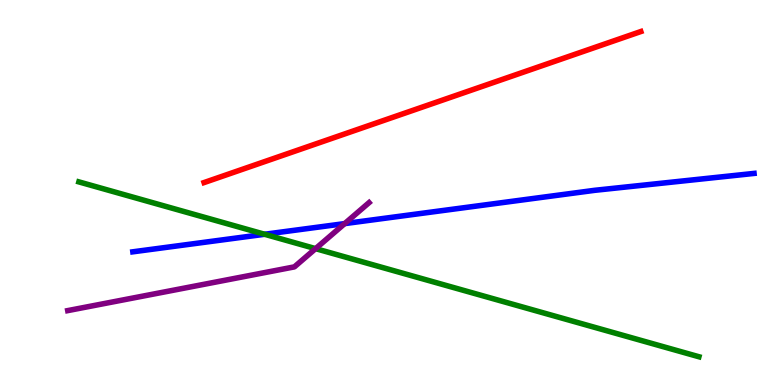[{'lines': ['blue', 'red'], 'intersections': []}, {'lines': ['green', 'red'], 'intersections': []}, {'lines': ['purple', 'red'], 'intersections': []}, {'lines': ['blue', 'green'], 'intersections': [{'x': 3.41, 'y': 3.92}]}, {'lines': ['blue', 'purple'], 'intersections': [{'x': 4.45, 'y': 4.19}]}, {'lines': ['green', 'purple'], 'intersections': [{'x': 4.07, 'y': 3.54}]}]